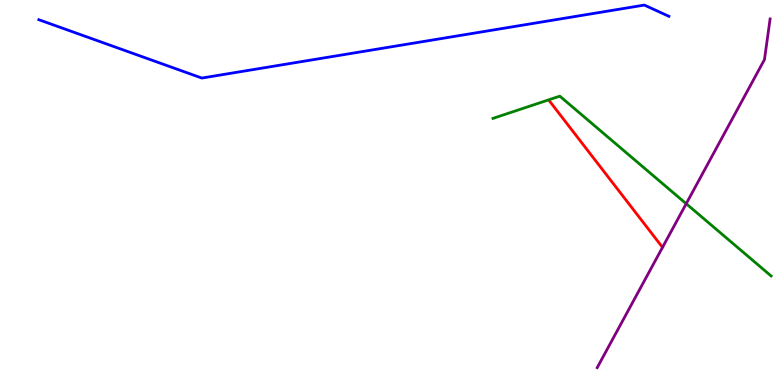[{'lines': ['blue', 'red'], 'intersections': []}, {'lines': ['green', 'red'], 'intersections': []}, {'lines': ['purple', 'red'], 'intersections': []}, {'lines': ['blue', 'green'], 'intersections': []}, {'lines': ['blue', 'purple'], 'intersections': []}, {'lines': ['green', 'purple'], 'intersections': [{'x': 8.85, 'y': 4.71}]}]